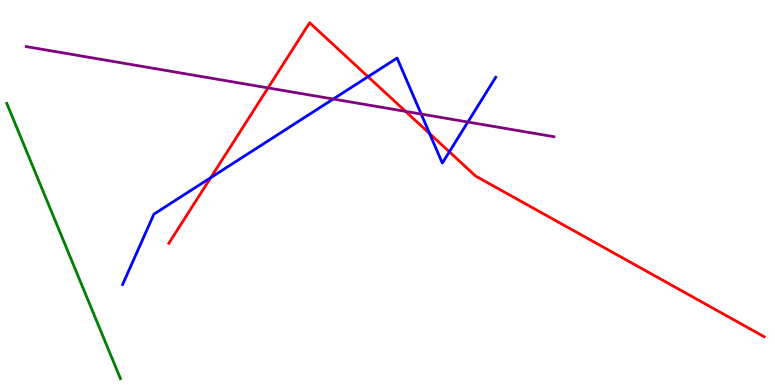[{'lines': ['blue', 'red'], 'intersections': [{'x': 2.72, 'y': 5.39}, {'x': 4.75, 'y': 8.01}, {'x': 5.54, 'y': 6.53}, {'x': 5.8, 'y': 6.06}]}, {'lines': ['green', 'red'], 'intersections': []}, {'lines': ['purple', 'red'], 'intersections': [{'x': 3.46, 'y': 7.72}, {'x': 5.23, 'y': 7.11}]}, {'lines': ['blue', 'green'], 'intersections': []}, {'lines': ['blue', 'purple'], 'intersections': [{'x': 4.3, 'y': 7.43}, {'x': 5.43, 'y': 7.04}, {'x': 6.04, 'y': 6.83}]}, {'lines': ['green', 'purple'], 'intersections': []}]